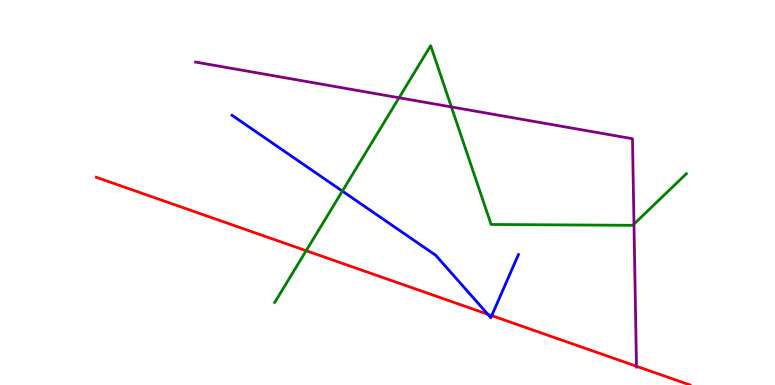[{'lines': ['blue', 'red'], 'intersections': [{'x': 6.29, 'y': 1.84}, {'x': 6.34, 'y': 1.8}]}, {'lines': ['green', 'red'], 'intersections': [{'x': 3.95, 'y': 3.49}]}, {'lines': ['purple', 'red'], 'intersections': [{'x': 8.21, 'y': 0.487}]}, {'lines': ['blue', 'green'], 'intersections': [{'x': 4.42, 'y': 5.04}]}, {'lines': ['blue', 'purple'], 'intersections': []}, {'lines': ['green', 'purple'], 'intersections': [{'x': 5.15, 'y': 7.46}, {'x': 5.82, 'y': 7.22}, {'x': 8.18, 'y': 4.18}]}]